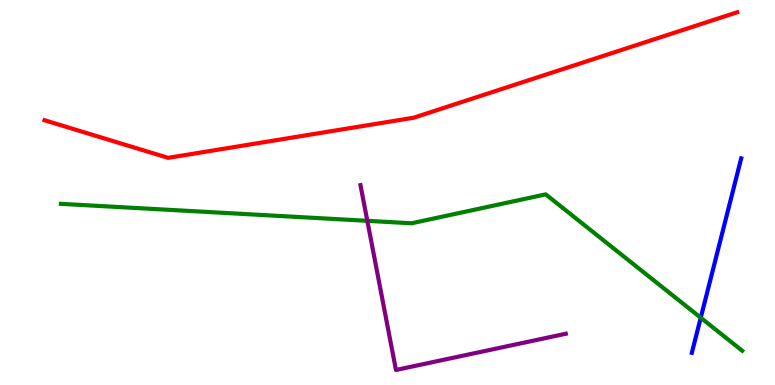[{'lines': ['blue', 'red'], 'intersections': []}, {'lines': ['green', 'red'], 'intersections': []}, {'lines': ['purple', 'red'], 'intersections': []}, {'lines': ['blue', 'green'], 'intersections': [{'x': 9.04, 'y': 1.75}]}, {'lines': ['blue', 'purple'], 'intersections': []}, {'lines': ['green', 'purple'], 'intersections': [{'x': 4.74, 'y': 4.26}]}]